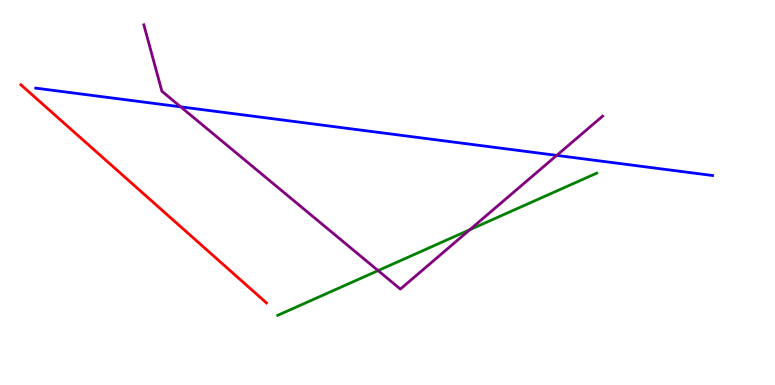[{'lines': ['blue', 'red'], 'intersections': []}, {'lines': ['green', 'red'], 'intersections': []}, {'lines': ['purple', 'red'], 'intersections': []}, {'lines': ['blue', 'green'], 'intersections': []}, {'lines': ['blue', 'purple'], 'intersections': [{'x': 2.33, 'y': 7.22}, {'x': 7.18, 'y': 5.96}]}, {'lines': ['green', 'purple'], 'intersections': [{'x': 4.88, 'y': 2.97}, {'x': 6.06, 'y': 4.03}]}]